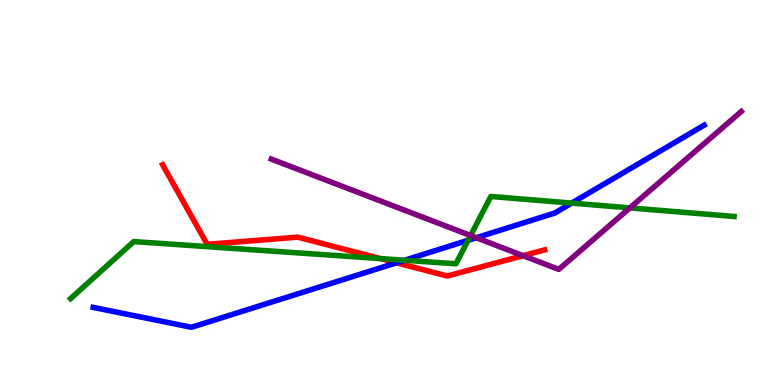[{'lines': ['blue', 'red'], 'intersections': [{'x': 5.12, 'y': 3.17}]}, {'lines': ['green', 'red'], 'intersections': [{'x': 4.91, 'y': 3.28}]}, {'lines': ['purple', 'red'], 'intersections': [{'x': 6.75, 'y': 3.36}]}, {'lines': ['blue', 'green'], 'intersections': [{'x': 5.22, 'y': 3.24}, {'x': 6.04, 'y': 3.76}, {'x': 7.38, 'y': 4.72}]}, {'lines': ['blue', 'purple'], 'intersections': [{'x': 6.15, 'y': 3.83}]}, {'lines': ['green', 'purple'], 'intersections': [{'x': 6.07, 'y': 3.88}, {'x': 8.13, 'y': 4.6}]}]